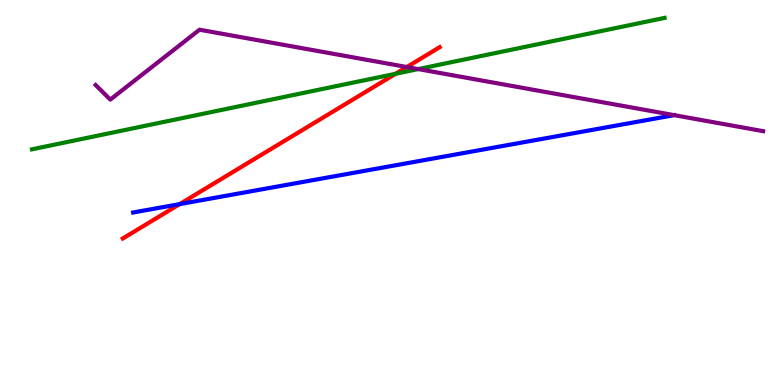[{'lines': ['blue', 'red'], 'intersections': [{'x': 2.32, 'y': 4.7}]}, {'lines': ['green', 'red'], 'intersections': [{'x': 5.1, 'y': 8.08}]}, {'lines': ['purple', 'red'], 'intersections': [{'x': 5.25, 'y': 8.26}]}, {'lines': ['blue', 'green'], 'intersections': []}, {'lines': ['blue', 'purple'], 'intersections': []}, {'lines': ['green', 'purple'], 'intersections': [{'x': 5.4, 'y': 8.21}]}]